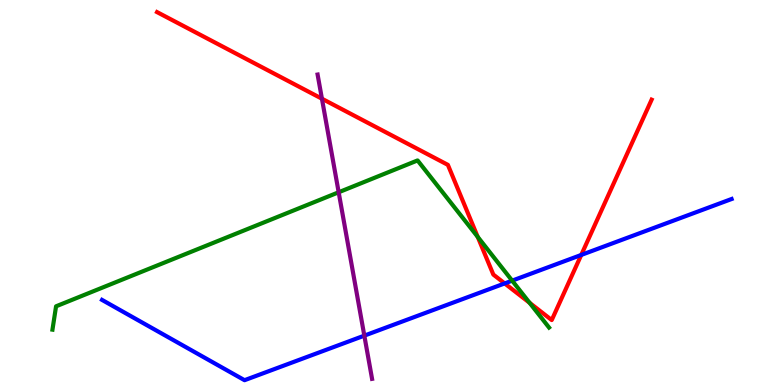[{'lines': ['blue', 'red'], 'intersections': [{'x': 6.51, 'y': 2.64}, {'x': 7.5, 'y': 3.38}]}, {'lines': ['green', 'red'], 'intersections': [{'x': 6.16, 'y': 3.85}, {'x': 6.83, 'y': 2.13}]}, {'lines': ['purple', 'red'], 'intersections': [{'x': 4.15, 'y': 7.44}]}, {'lines': ['blue', 'green'], 'intersections': [{'x': 6.61, 'y': 2.71}]}, {'lines': ['blue', 'purple'], 'intersections': [{'x': 4.7, 'y': 1.28}]}, {'lines': ['green', 'purple'], 'intersections': [{'x': 4.37, 'y': 5.01}]}]